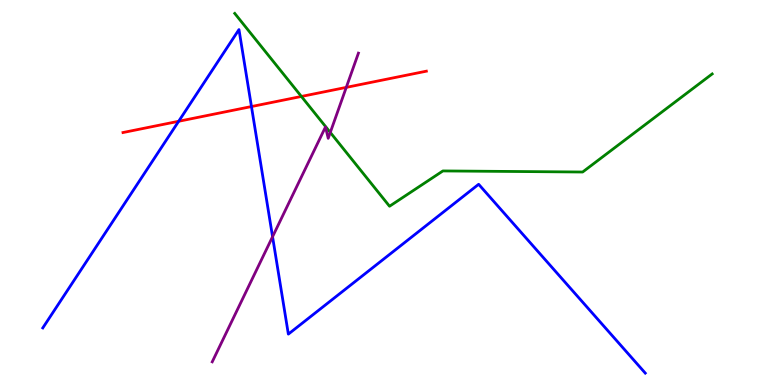[{'lines': ['blue', 'red'], 'intersections': [{'x': 2.31, 'y': 6.85}, {'x': 3.24, 'y': 7.23}]}, {'lines': ['green', 'red'], 'intersections': [{'x': 3.89, 'y': 7.49}]}, {'lines': ['purple', 'red'], 'intersections': [{'x': 4.47, 'y': 7.73}]}, {'lines': ['blue', 'green'], 'intersections': []}, {'lines': ['blue', 'purple'], 'intersections': [{'x': 3.52, 'y': 3.85}]}, {'lines': ['green', 'purple'], 'intersections': [{'x': 4.26, 'y': 6.56}]}]